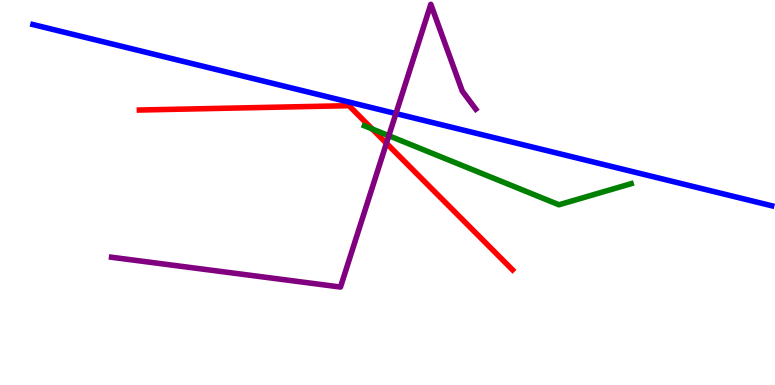[{'lines': ['blue', 'red'], 'intersections': []}, {'lines': ['green', 'red'], 'intersections': [{'x': 4.8, 'y': 6.65}]}, {'lines': ['purple', 'red'], 'intersections': [{'x': 4.99, 'y': 6.28}]}, {'lines': ['blue', 'green'], 'intersections': []}, {'lines': ['blue', 'purple'], 'intersections': [{'x': 5.11, 'y': 7.05}]}, {'lines': ['green', 'purple'], 'intersections': [{'x': 5.02, 'y': 6.48}]}]